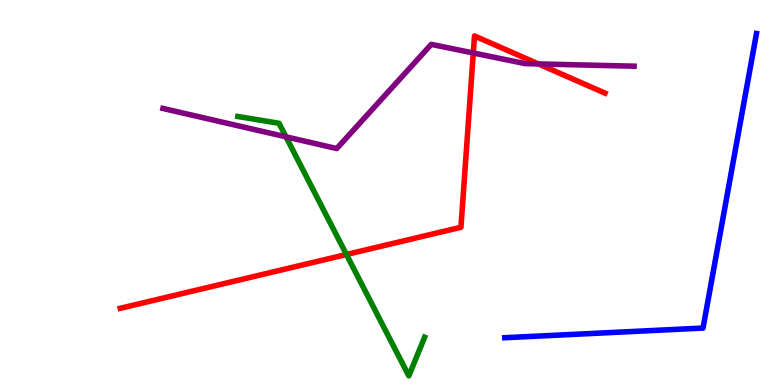[{'lines': ['blue', 'red'], 'intersections': []}, {'lines': ['green', 'red'], 'intersections': [{'x': 4.47, 'y': 3.39}]}, {'lines': ['purple', 'red'], 'intersections': [{'x': 6.11, 'y': 8.62}, {'x': 6.95, 'y': 8.34}]}, {'lines': ['blue', 'green'], 'intersections': []}, {'lines': ['blue', 'purple'], 'intersections': []}, {'lines': ['green', 'purple'], 'intersections': [{'x': 3.69, 'y': 6.45}]}]